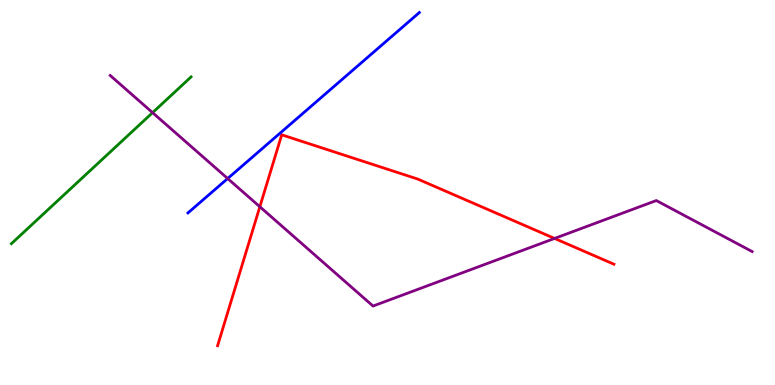[{'lines': ['blue', 'red'], 'intersections': []}, {'lines': ['green', 'red'], 'intersections': []}, {'lines': ['purple', 'red'], 'intersections': [{'x': 3.35, 'y': 4.63}, {'x': 7.16, 'y': 3.81}]}, {'lines': ['blue', 'green'], 'intersections': []}, {'lines': ['blue', 'purple'], 'intersections': [{'x': 2.94, 'y': 5.36}]}, {'lines': ['green', 'purple'], 'intersections': [{'x': 1.97, 'y': 7.07}]}]